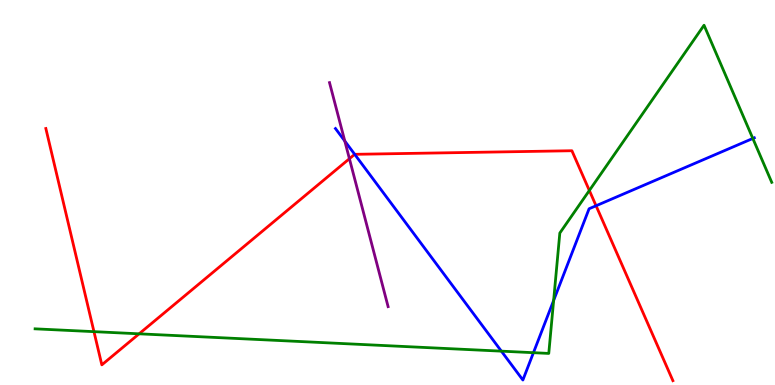[{'lines': ['blue', 'red'], 'intersections': [{'x': 4.58, 'y': 5.99}, {'x': 7.69, 'y': 4.66}]}, {'lines': ['green', 'red'], 'intersections': [{'x': 1.21, 'y': 1.39}, {'x': 1.8, 'y': 1.33}, {'x': 7.6, 'y': 5.05}]}, {'lines': ['purple', 'red'], 'intersections': [{'x': 4.51, 'y': 5.88}]}, {'lines': ['blue', 'green'], 'intersections': [{'x': 6.47, 'y': 0.879}, {'x': 6.88, 'y': 0.839}, {'x': 7.14, 'y': 2.2}, {'x': 9.71, 'y': 6.4}]}, {'lines': ['blue', 'purple'], 'intersections': [{'x': 4.45, 'y': 6.34}]}, {'lines': ['green', 'purple'], 'intersections': []}]